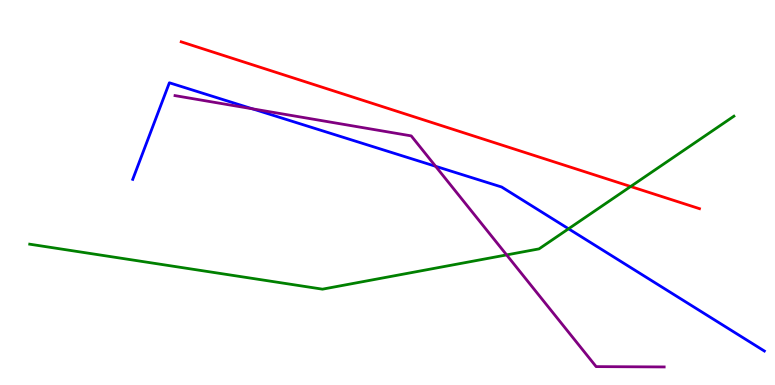[{'lines': ['blue', 'red'], 'intersections': []}, {'lines': ['green', 'red'], 'intersections': [{'x': 8.14, 'y': 5.16}]}, {'lines': ['purple', 'red'], 'intersections': []}, {'lines': ['blue', 'green'], 'intersections': [{'x': 7.34, 'y': 4.06}]}, {'lines': ['blue', 'purple'], 'intersections': [{'x': 3.26, 'y': 7.17}, {'x': 5.62, 'y': 5.68}]}, {'lines': ['green', 'purple'], 'intersections': [{'x': 6.54, 'y': 3.38}]}]